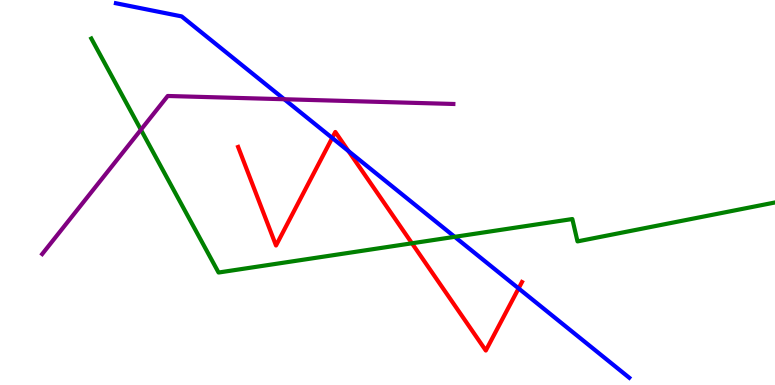[{'lines': ['blue', 'red'], 'intersections': [{'x': 4.29, 'y': 6.42}, {'x': 4.5, 'y': 6.08}, {'x': 6.69, 'y': 2.51}]}, {'lines': ['green', 'red'], 'intersections': [{'x': 5.32, 'y': 3.68}]}, {'lines': ['purple', 'red'], 'intersections': []}, {'lines': ['blue', 'green'], 'intersections': [{'x': 5.87, 'y': 3.85}]}, {'lines': ['blue', 'purple'], 'intersections': [{'x': 3.67, 'y': 7.42}]}, {'lines': ['green', 'purple'], 'intersections': [{'x': 1.82, 'y': 6.63}]}]